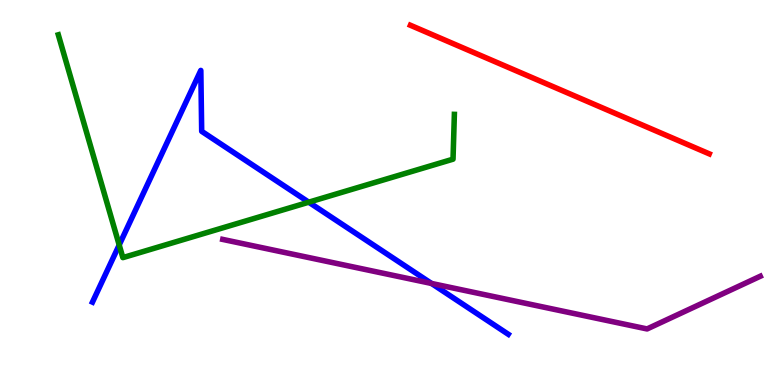[{'lines': ['blue', 'red'], 'intersections': []}, {'lines': ['green', 'red'], 'intersections': []}, {'lines': ['purple', 'red'], 'intersections': []}, {'lines': ['blue', 'green'], 'intersections': [{'x': 1.54, 'y': 3.64}, {'x': 3.98, 'y': 4.75}]}, {'lines': ['blue', 'purple'], 'intersections': [{'x': 5.57, 'y': 2.64}]}, {'lines': ['green', 'purple'], 'intersections': []}]